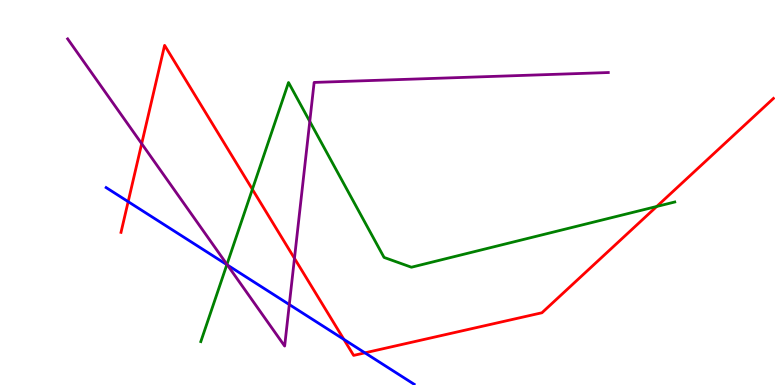[{'lines': ['blue', 'red'], 'intersections': [{'x': 1.65, 'y': 4.76}, {'x': 4.44, 'y': 1.18}, {'x': 4.71, 'y': 0.835}]}, {'lines': ['green', 'red'], 'intersections': [{'x': 3.26, 'y': 5.08}, {'x': 8.47, 'y': 4.64}]}, {'lines': ['purple', 'red'], 'intersections': [{'x': 1.83, 'y': 6.27}, {'x': 3.8, 'y': 3.29}]}, {'lines': ['blue', 'green'], 'intersections': [{'x': 2.93, 'y': 3.13}]}, {'lines': ['blue', 'purple'], 'intersections': [{'x': 2.93, 'y': 3.12}, {'x': 3.73, 'y': 2.09}]}, {'lines': ['green', 'purple'], 'intersections': [{'x': 2.93, 'y': 3.13}, {'x': 4.0, 'y': 6.85}]}]